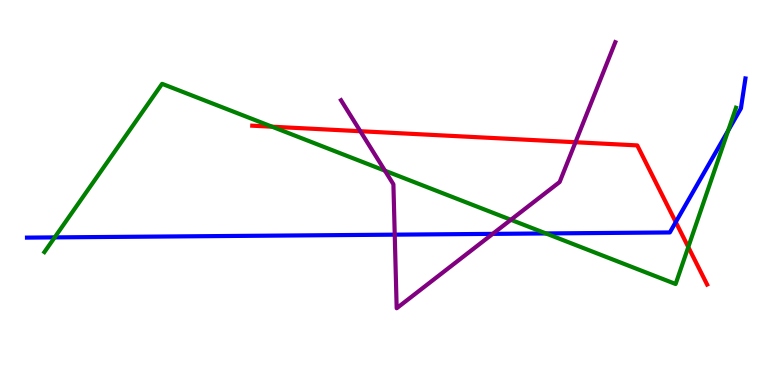[{'lines': ['blue', 'red'], 'intersections': [{'x': 8.72, 'y': 4.23}]}, {'lines': ['green', 'red'], 'intersections': [{'x': 3.51, 'y': 6.71}, {'x': 8.88, 'y': 3.58}]}, {'lines': ['purple', 'red'], 'intersections': [{'x': 4.65, 'y': 6.59}, {'x': 7.43, 'y': 6.31}]}, {'lines': ['blue', 'green'], 'intersections': [{'x': 0.706, 'y': 3.83}, {'x': 7.04, 'y': 3.94}, {'x': 9.4, 'y': 6.61}]}, {'lines': ['blue', 'purple'], 'intersections': [{'x': 5.09, 'y': 3.9}, {'x': 6.36, 'y': 3.93}]}, {'lines': ['green', 'purple'], 'intersections': [{'x': 4.97, 'y': 5.57}, {'x': 6.59, 'y': 4.29}]}]